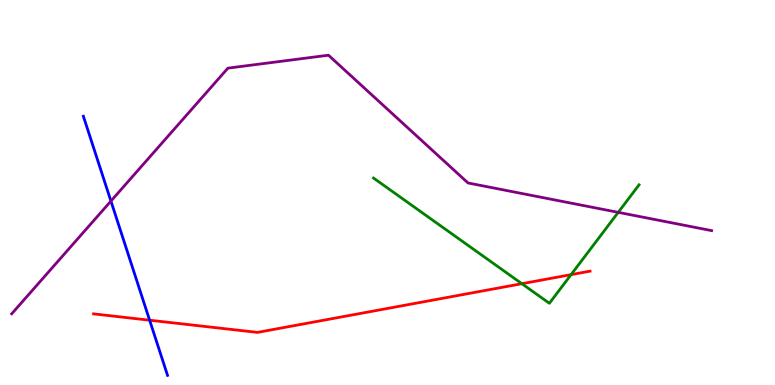[{'lines': ['blue', 'red'], 'intersections': [{'x': 1.93, 'y': 1.68}]}, {'lines': ['green', 'red'], 'intersections': [{'x': 6.73, 'y': 2.63}, {'x': 7.37, 'y': 2.87}]}, {'lines': ['purple', 'red'], 'intersections': []}, {'lines': ['blue', 'green'], 'intersections': []}, {'lines': ['blue', 'purple'], 'intersections': [{'x': 1.43, 'y': 4.78}]}, {'lines': ['green', 'purple'], 'intersections': [{'x': 7.98, 'y': 4.48}]}]